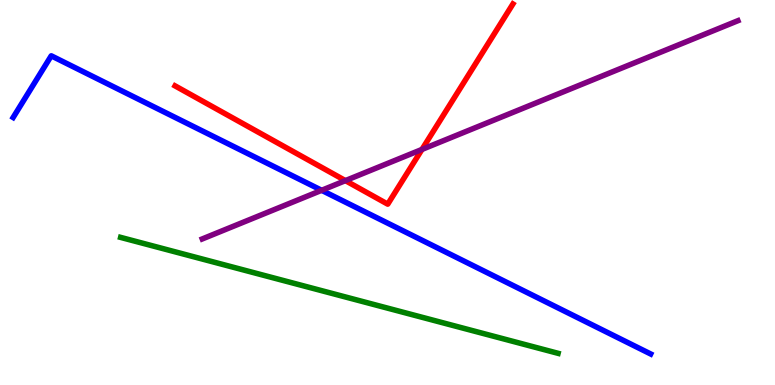[{'lines': ['blue', 'red'], 'intersections': []}, {'lines': ['green', 'red'], 'intersections': []}, {'lines': ['purple', 'red'], 'intersections': [{'x': 4.46, 'y': 5.31}, {'x': 5.44, 'y': 6.12}]}, {'lines': ['blue', 'green'], 'intersections': []}, {'lines': ['blue', 'purple'], 'intersections': [{'x': 4.15, 'y': 5.06}]}, {'lines': ['green', 'purple'], 'intersections': []}]